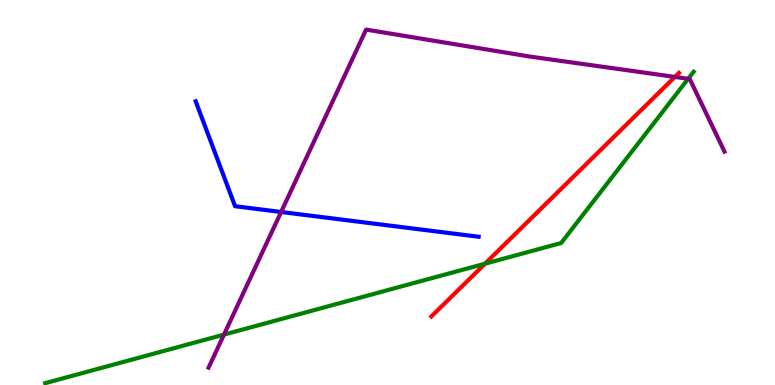[{'lines': ['blue', 'red'], 'intersections': []}, {'lines': ['green', 'red'], 'intersections': [{'x': 6.26, 'y': 3.15}]}, {'lines': ['purple', 'red'], 'intersections': [{'x': 8.71, 'y': 8.0}]}, {'lines': ['blue', 'green'], 'intersections': []}, {'lines': ['blue', 'purple'], 'intersections': [{'x': 3.63, 'y': 4.49}]}, {'lines': ['green', 'purple'], 'intersections': [{'x': 2.89, 'y': 1.31}, {'x': 8.88, 'y': 7.95}]}]